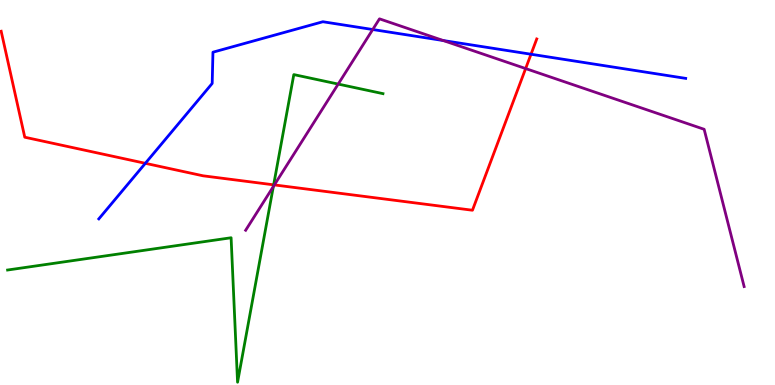[{'lines': ['blue', 'red'], 'intersections': [{'x': 1.88, 'y': 5.76}, {'x': 6.85, 'y': 8.59}]}, {'lines': ['green', 'red'], 'intersections': [{'x': 3.53, 'y': 5.2}]}, {'lines': ['purple', 'red'], 'intersections': [{'x': 3.54, 'y': 5.2}, {'x': 6.78, 'y': 8.22}]}, {'lines': ['blue', 'green'], 'intersections': []}, {'lines': ['blue', 'purple'], 'intersections': [{'x': 4.81, 'y': 9.23}, {'x': 5.72, 'y': 8.95}]}, {'lines': ['green', 'purple'], 'intersections': [{'x': 3.53, 'y': 5.15}, {'x': 4.36, 'y': 7.82}]}]